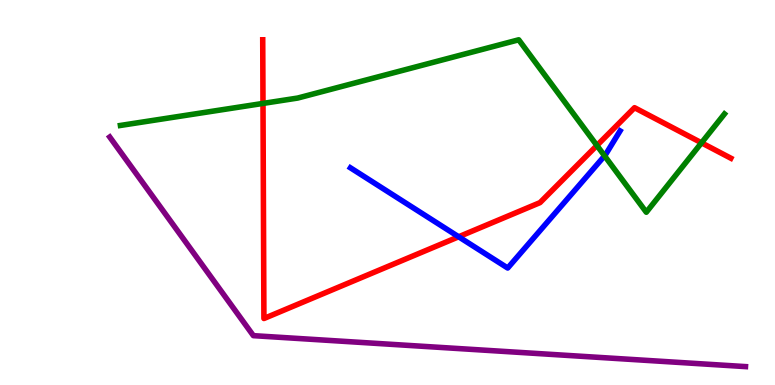[{'lines': ['blue', 'red'], 'intersections': [{'x': 5.92, 'y': 3.85}]}, {'lines': ['green', 'red'], 'intersections': [{'x': 3.39, 'y': 7.31}, {'x': 7.7, 'y': 6.22}, {'x': 9.05, 'y': 6.29}]}, {'lines': ['purple', 'red'], 'intersections': []}, {'lines': ['blue', 'green'], 'intersections': [{'x': 7.8, 'y': 5.95}]}, {'lines': ['blue', 'purple'], 'intersections': []}, {'lines': ['green', 'purple'], 'intersections': []}]